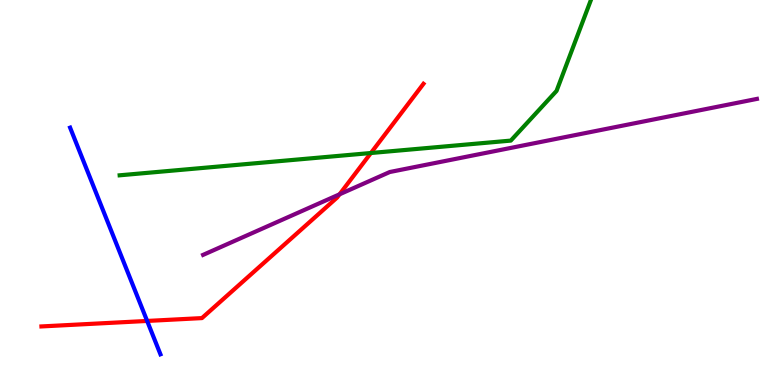[{'lines': ['blue', 'red'], 'intersections': [{'x': 1.9, 'y': 1.66}]}, {'lines': ['green', 'red'], 'intersections': [{'x': 4.79, 'y': 6.03}]}, {'lines': ['purple', 'red'], 'intersections': [{'x': 4.38, 'y': 4.95}]}, {'lines': ['blue', 'green'], 'intersections': []}, {'lines': ['blue', 'purple'], 'intersections': []}, {'lines': ['green', 'purple'], 'intersections': []}]